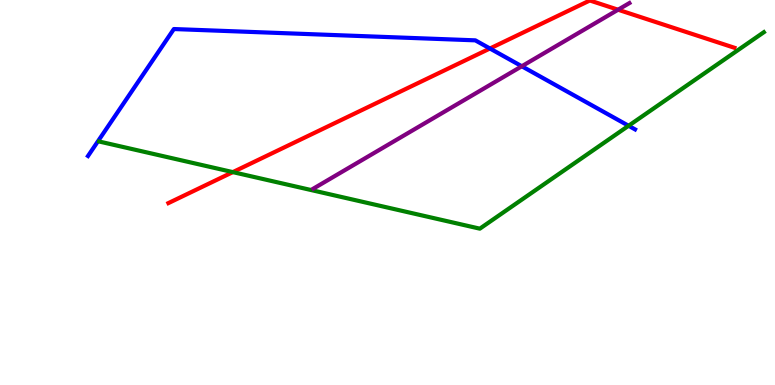[{'lines': ['blue', 'red'], 'intersections': [{'x': 6.32, 'y': 8.74}]}, {'lines': ['green', 'red'], 'intersections': [{'x': 3.0, 'y': 5.53}]}, {'lines': ['purple', 'red'], 'intersections': [{'x': 7.98, 'y': 9.75}]}, {'lines': ['blue', 'green'], 'intersections': [{'x': 8.11, 'y': 6.73}]}, {'lines': ['blue', 'purple'], 'intersections': [{'x': 6.73, 'y': 8.28}]}, {'lines': ['green', 'purple'], 'intersections': []}]